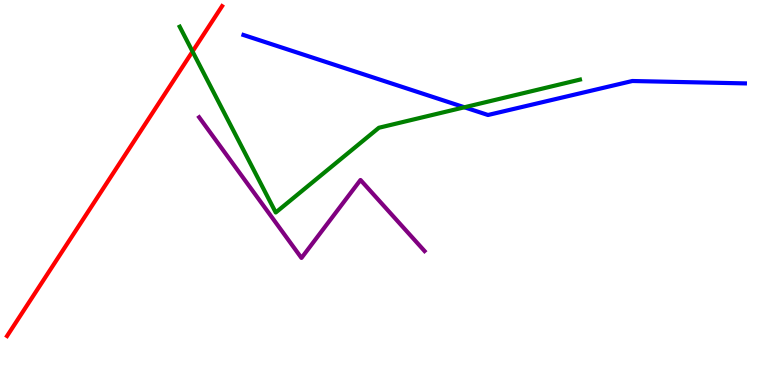[{'lines': ['blue', 'red'], 'intersections': []}, {'lines': ['green', 'red'], 'intersections': [{'x': 2.48, 'y': 8.66}]}, {'lines': ['purple', 'red'], 'intersections': []}, {'lines': ['blue', 'green'], 'intersections': [{'x': 5.99, 'y': 7.21}]}, {'lines': ['blue', 'purple'], 'intersections': []}, {'lines': ['green', 'purple'], 'intersections': []}]